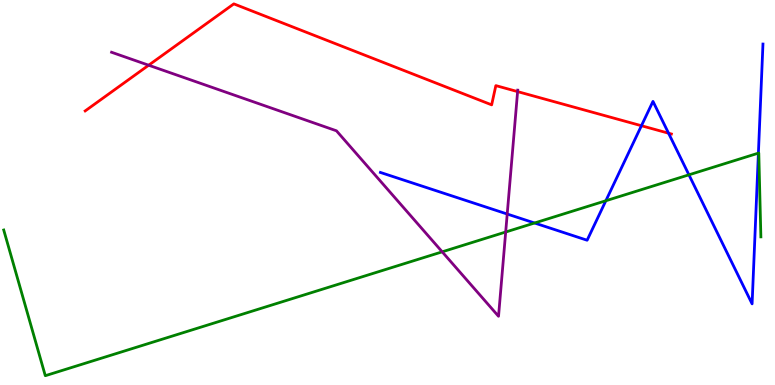[{'lines': ['blue', 'red'], 'intersections': [{'x': 8.28, 'y': 6.73}, {'x': 8.63, 'y': 6.54}]}, {'lines': ['green', 'red'], 'intersections': []}, {'lines': ['purple', 'red'], 'intersections': [{'x': 1.92, 'y': 8.31}, {'x': 6.68, 'y': 7.62}]}, {'lines': ['blue', 'green'], 'intersections': [{'x': 6.9, 'y': 4.21}, {'x': 7.82, 'y': 4.79}, {'x': 8.89, 'y': 5.46}, {'x': 9.79, 'y': 6.02}]}, {'lines': ['blue', 'purple'], 'intersections': [{'x': 6.54, 'y': 4.44}]}, {'lines': ['green', 'purple'], 'intersections': [{'x': 5.71, 'y': 3.46}, {'x': 6.52, 'y': 3.97}]}]